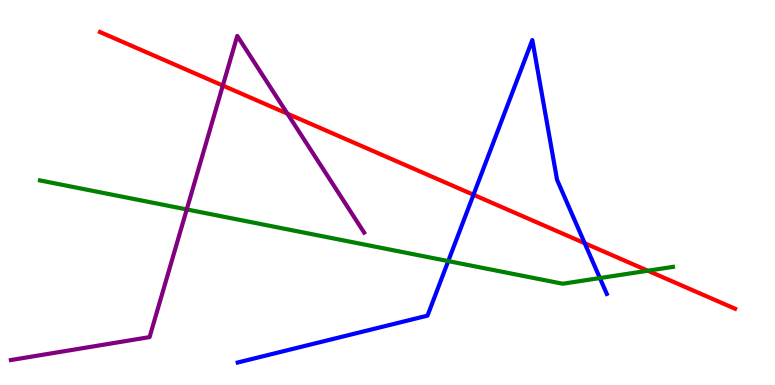[{'lines': ['blue', 'red'], 'intersections': [{'x': 6.11, 'y': 4.94}, {'x': 7.54, 'y': 3.68}]}, {'lines': ['green', 'red'], 'intersections': [{'x': 8.36, 'y': 2.97}]}, {'lines': ['purple', 'red'], 'intersections': [{'x': 2.88, 'y': 7.78}, {'x': 3.71, 'y': 7.05}]}, {'lines': ['blue', 'green'], 'intersections': [{'x': 5.78, 'y': 3.22}, {'x': 7.74, 'y': 2.78}]}, {'lines': ['blue', 'purple'], 'intersections': []}, {'lines': ['green', 'purple'], 'intersections': [{'x': 2.41, 'y': 4.56}]}]